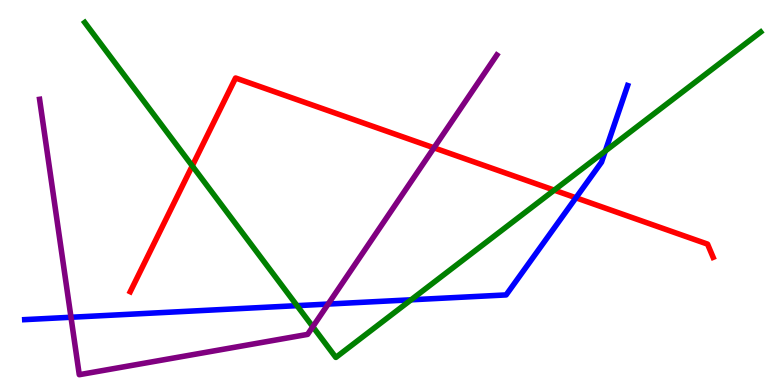[{'lines': ['blue', 'red'], 'intersections': [{'x': 7.43, 'y': 4.86}]}, {'lines': ['green', 'red'], 'intersections': [{'x': 2.48, 'y': 5.69}, {'x': 7.15, 'y': 5.06}]}, {'lines': ['purple', 'red'], 'intersections': [{'x': 5.6, 'y': 6.16}]}, {'lines': ['blue', 'green'], 'intersections': [{'x': 3.83, 'y': 2.06}, {'x': 5.3, 'y': 2.21}, {'x': 7.81, 'y': 6.08}]}, {'lines': ['blue', 'purple'], 'intersections': [{'x': 0.916, 'y': 1.76}, {'x': 4.23, 'y': 2.1}]}, {'lines': ['green', 'purple'], 'intersections': [{'x': 4.04, 'y': 1.51}]}]